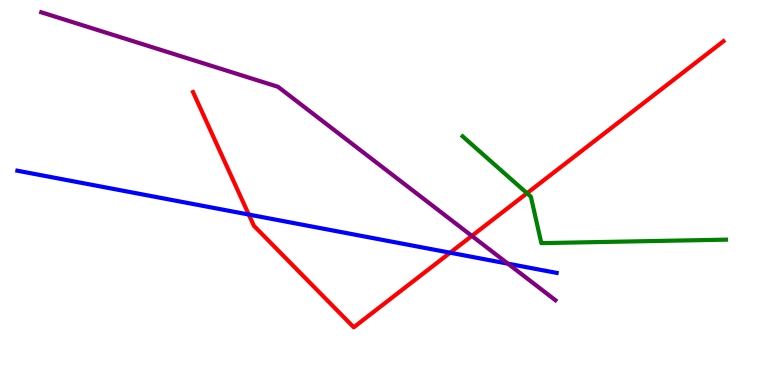[{'lines': ['blue', 'red'], 'intersections': [{'x': 3.21, 'y': 4.43}, {'x': 5.81, 'y': 3.44}]}, {'lines': ['green', 'red'], 'intersections': [{'x': 6.8, 'y': 4.98}]}, {'lines': ['purple', 'red'], 'intersections': [{'x': 6.09, 'y': 3.87}]}, {'lines': ['blue', 'green'], 'intersections': []}, {'lines': ['blue', 'purple'], 'intersections': [{'x': 6.55, 'y': 3.15}]}, {'lines': ['green', 'purple'], 'intersections': []}]